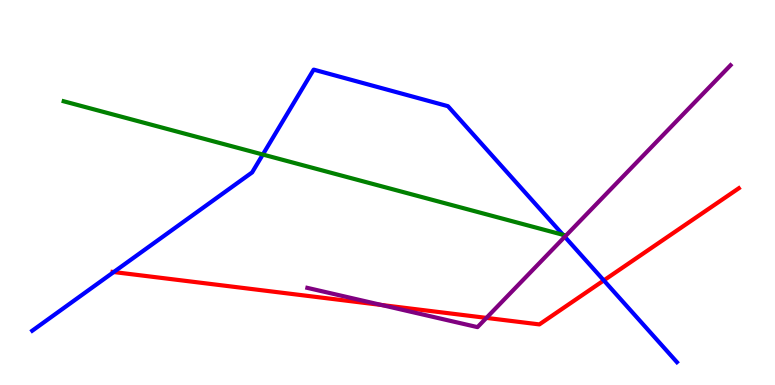[{'lines': ['blue', 'red'], 'intersections': [{'x': 1.47, 'y': 2.93}, {'x': 7.79, 'y': 2.72}]}, {'lines': ['green', 'red'], 'intersections': []}, {'lines': ['purple', 'red'], 'intersections': [{'x': 4.92, 'y': 2.08}, {'x': 6.28, 'y': 1.74}]}, {'lines': ['blue', 'green'], 'intersections': [{'x': 3.39, 'y': 5.99}, {'x': 7.26, 'y': 3.9}]}, {'lines': ['blue', 'purple'], 'intersections': [{'x': 7.29, 'y': 3.85}]}, {'lines': ['green', 'purple'], 'intersections': []}]